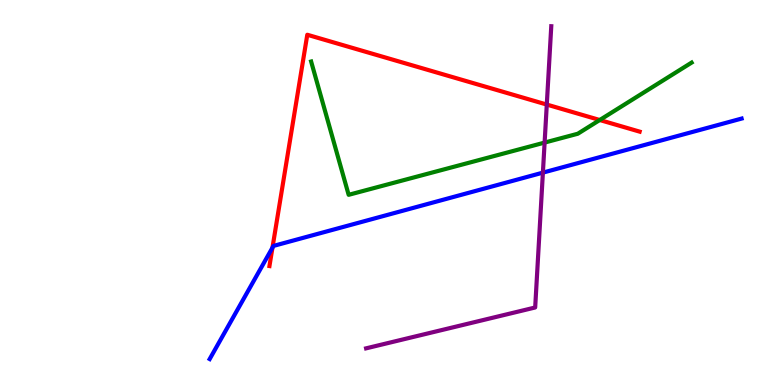[{'lines': ['blue', 'red'], 'intersections': [{'x': 3.52, 'y': 3.57}]}, {'lines': ['green', 'red'], 'intersections': [{'x': 7.74, 'y': 6.88}]}, {'lines': ['purple', 'red'], 'intersections': [{'x': 7.06, 'y': 7.28}]}, {'lines': ['blue', 'green'], 'intersections': []}, {'lines': ['blue', 'purple'], 'intersections': [{'x': 7.01, 'y': 5.52}]}, {'lines': ['green', 'purple'], 'intersections': [{'x': 7.03, 'y': 6.3}]}]